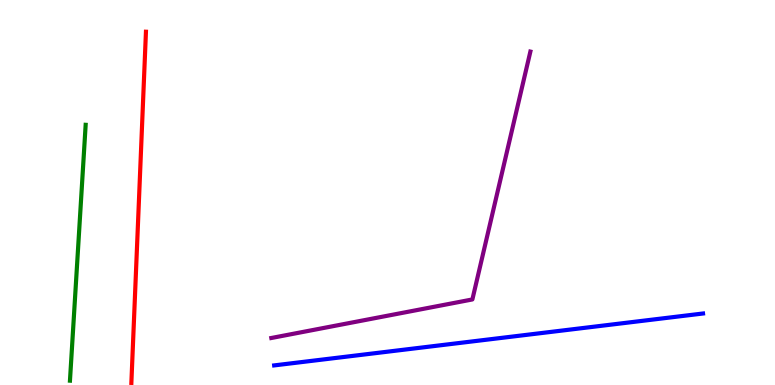[{'lines': ['blue', 'red'], 'intersections': []}, {'lines': ['green', 'red'], 'intersections': []}, {'lines': ['purple', 'red'], 'intersections': []}, {'lines': ['blue', 'green'], 'intersections': []}, {'lines': ['blue', 'purple'], 'intersections': []}, {'lines': ['green', 'purple'], 'intersections': []}]